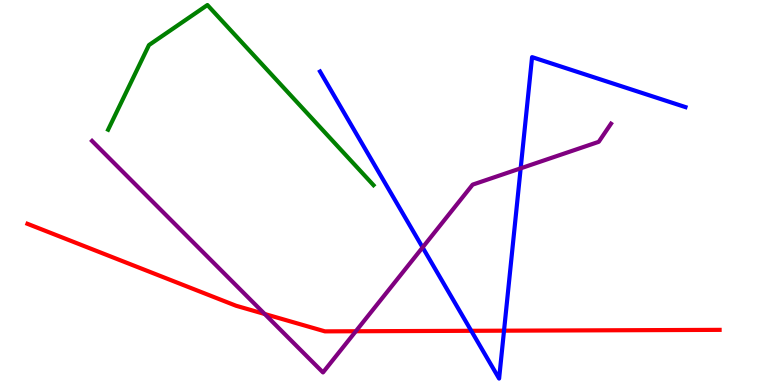[{'lines': ['blue', 'red'], 'intersections': [{'x': 6.08, 'y': 1.41}, {'x': 6.5, 'y': 1.41}]}, {'lines': ['green', 'red'], 'intersections': []}, {'lines': ['purple', 'red'], 'intersections': [{'x': 3.42, 'y': 1.84}, {'x': 4.59, 'y': 1.4}]}, {'lines': ['blue', 'green'], 'intersections': []}, {'lines': ['blue', 'purple'], 'intersections': [{'x': 5.45, 'y': 3.57}, {'x': 6.72, 'y': 5.63}]}, {'lines': ['green', 'purple'], 'intersections': []}]